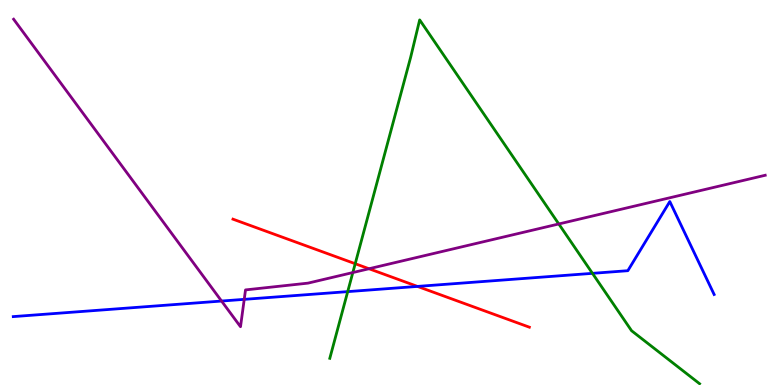[{'lines': ['blue', 'red'], 'intersections': [{'x': 5.39, 'y': 2.56}]}, {'lines': ['green', 'red'], 'intersections': [{'x': 4.58, 'y': 3.15}]}, {'lines': ['purple', 'red'], 'intersections': [{'x': 4.76, 'y': 3.02}]}, {'lines': ['blue', 'green'], 'intersections': [{'x': 4.49, 'y': 2.43}, {'x': 7.64, 'y': 2.9}]}, {'lines': ['blue', 'purple'], 'intersections': [{'x': 2.86, 'y': 2.18}, {'x': 3.15, 'y': 2.22}]}, {'lines': ['green', 'purple'], 'intersections': [{'x': 4.55, 'y': 2.92}, {'x': 7.21, 'y': 4.18}]}]